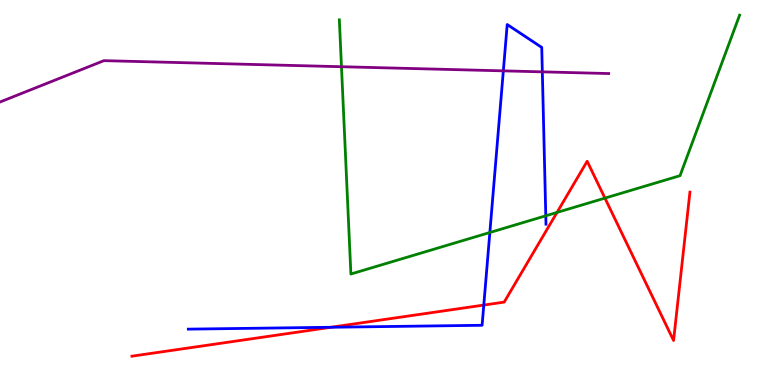[{'lines': ['blue', 'red'], 'intersections': [{'x': 4.27, 'y': 1.5}, {'x': 6.24, 'y': 2.08}]}, {'lines': ['green', 'red'], 'intersections': [{'x': 7.19, 'y': 4.48}, {'x': 7.81, 'y': 4.85}]}, {'lines': ['purple', 'red'], 'intersections': []}, {'lines': ['blue', 'green'], 'intersections': [{'x': 6.32, 'y': 3.96}, {'x': 7.04, 'y': 4.4}]}, {'lines': ['blue', 'purple'], 'intersections': [{'x': 6.49, 'y': 8.16}, {'x': 7.0, 'y': 8.13}]}, {'lines': ['green', 'purple'], 'intersections': [{'x': 4.41, 'y': 8.27}]}]